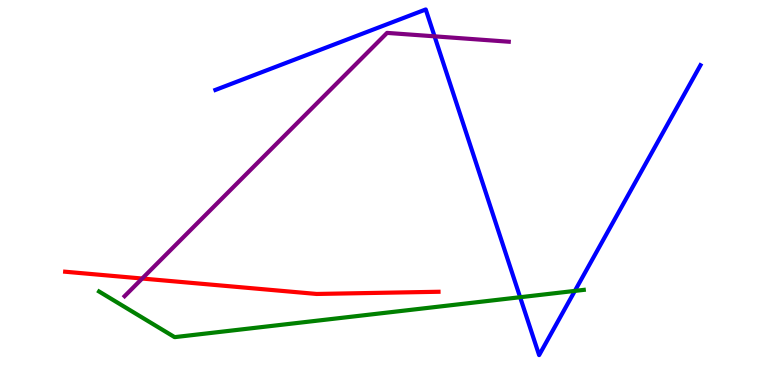[{'lines': ['blue', 'red'], 'intersections': []}, {'lines': ['green', 'red'], 'intersections': []}, {'lines': ['purple', 'red'], 'intersections': [{'x': 1.83, 'y': 2.77}]}, {'lines': ['blue', 'green'], 'intersections': [{'x': 6.71, 'y': 2.28}, {'x': 7.42, 'y': 2.44}]}, {'lines': ['blue', 'purple'], 'intersections': [{'x': 5.61, 'y': 9.06}]}, {'lines': ['green', 'purple'], 'intersections': []}]